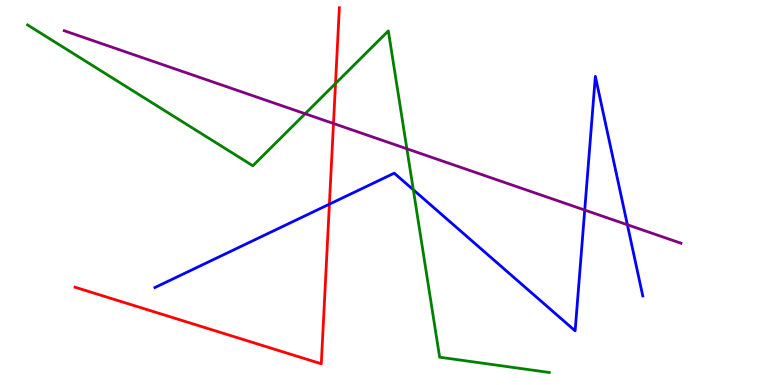[{'lines': ['blue', 'red'], 'intersections': [{'x': 4.25, 'y': 4.7}]}, {'lines': ['green', 'red'], 'intersections': [{'x': 4.33, 'y': 7.83}]}, {'lines': ['purple', 'red'], 'intersections': [{'x': 4.3, 'y': 6.79}]}, {'lines': ['blue', 'green'], 'intersections': [{'x': 5.33, 'y': 5.07}]}, {'lines': ['blue', 'purple'], 'intersections': [{'x': 7.54, 'y': 4.54}, {'x': 8.1, 'y': 4.16}]}, {'lines': ['green', 'purple'], 'intersections': [{'x': 3.94, 'y': 7.05}, {'x': 5.25, 'y': 6.14}]}]